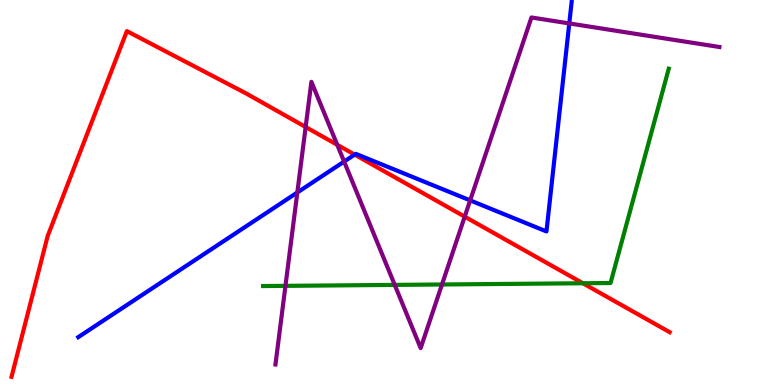[{'lines': ['blue', 'red'], 'intersections': [{'x': 4.58, 'y': 5.98}]}, {'lines': ['green', 'red'], 'intersections': [{'x': 7.52, 'y': 2.64}]}, {'lines': ['purple', 'red'], 'intersections': [{'x': 3.94, 'y': 6.7}, {'x': 4.35, 'y': 6.24}, {'x': 6.0, 'y': 4.37}]}, {'lines': ['blue', 'green'], 'intersections': []}, {'lines': ['blue', 'purple'], 'intersections': [{'x': 3.84, 'y': 5.0}, {'x': 4.44, 'y': 5.8}, {'x': 6.07, 'y': 4.79}, {'x': 7.35, 'y': 9.39}]}, {'lines': ['green', 'purple'], 'intersections': [{'x': 3.68, 'y': 2.58}, {'x': 5.09, 'y': 2.6}, {'x': 5.7, 'y': 2.61}]}]